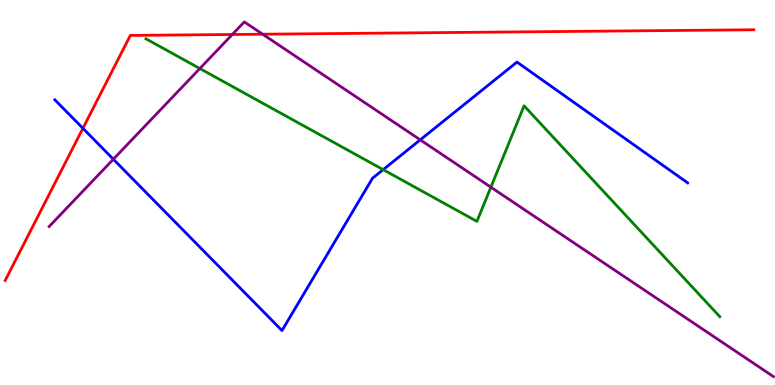[{'lines': ['blue', 'red'], 'intersections': [{'x': 1.07, 'y': 6.67}]}, {'lines': ['green', 'red'], 'intersections': []}, {'lines': ['purple', 'red'], 'intersections': [{'x': 3.0, 'y': 9.1}, {'x': 3.39, 'y': 9.11}]}, {'lines': ['blue', 'green'], 'intersections': [{'x': 4.94, 'y': 5.59}]}, {'lines': ['blue', 'purple'], 'intersections': [{'x': 1.46, 'y': 5.86}, {'x': 5.42, 'y': 6.37}]}, {'lines': ['green', 'purple'], 'intersections': [{'x': 2.58, 'y': 8.22}, {'x': 6.33, 'y': 5.14}]}]